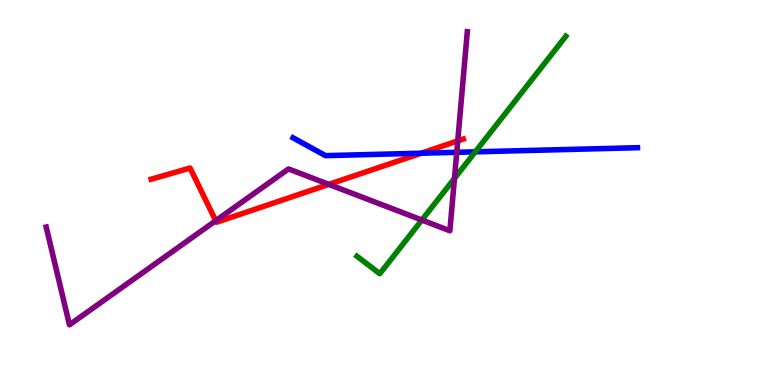[{'lines': ['blue', 'red'], 'intersections': [{'x': 5.44, 'y': 6.02}]}, {'lines': ['green', 'red'], 'intersections': []}, {'lines': ['purple', 'red'], 'intersections': [{'x': 2.78, 'y': 4.27}, {'x': 4.24, 'y': 5.21}, {'x': 5.91, 'y': 6.34}]}, {'lines': ['blue', 'green'], 'intersections': [{'x': 6.13, 'y': 6.06}]}, {'lines': ['blue', 'purple'], 'intersections': [{'x': 5.89, 'y': 6.04}]}, {'lines': ['green', 'purple'], 'intersections': [{'x': 5.44, 'y': 4.28}, {'x': 5.86, 'y': 5.37}]}]